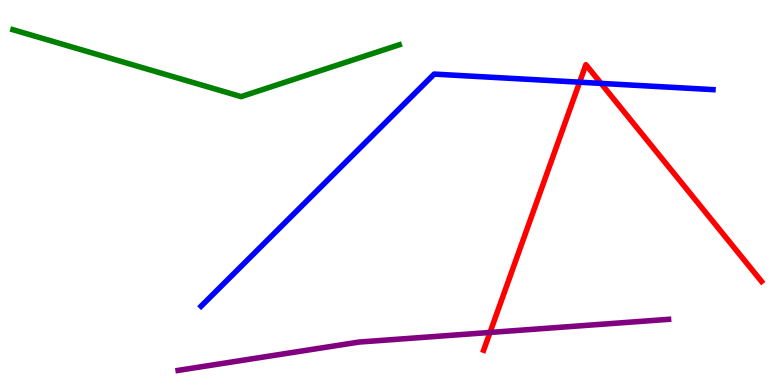[{'lines': ['blue', 'red'], 'intersections': [{'x': 7.48, 'y': 7.87}, {'x': 7.76, 'y': 7.83}]}, {'lines': ['green', 'red'], 'intersections': []}, {'lines': ['purple', 'red'], 'intersections': [{'x': 6.32, 'y': 1.36}]}, {'lines': ['blue', 'green'], 'intersections': []}, {'lines': ['blue', 'purple'], 'intersections': []}, {'lines': ['green', 'purple'], 'intersections': []}]